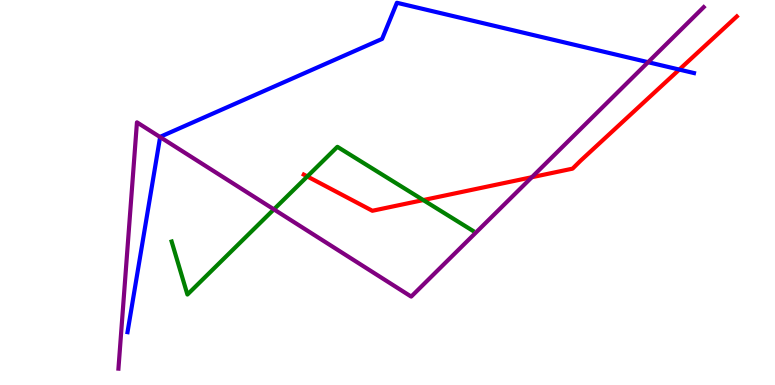[{'lines': ['blue', 'red'], 'intersections': [{'x': 8.76, 'y': 8.19}]}, {'lines': ['green', 'red'], 'intersections': [{'x': 3.97, 'y': 5.42}, {'x': 5.46, 'y': 4.8}]}, {'lines': ['purple', 'red'], 'intersections': [{'x': 6.86, 'y': 5.4}]}, {'lines': ['blue', 'green'], 'intersections': []}, {'lines': ['blue', 'purple'], 'intersections': [{'x': 2.07, 'y': 6.44}, {'x': 8.36, 'y': 8.38}]}, {'lines': ['green', 'purple'], 'intersections': [{'x': 3.53, 'y': 4.56}]}]